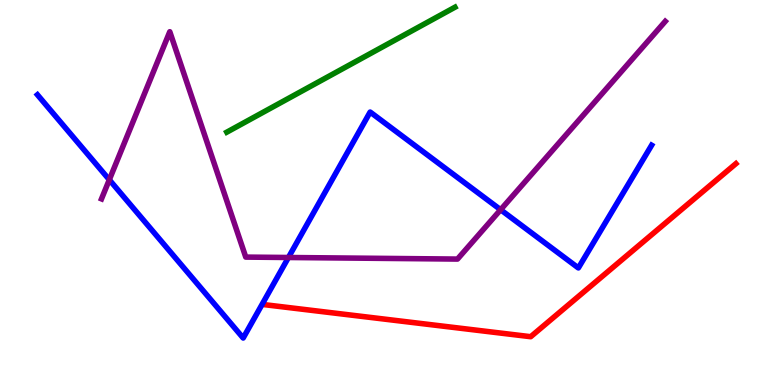[{'lines': ['blue', 'red'], 'intersections': []}, {'lines': ['green', 'red'], 'intersections': []}, {'lines': ['purple', 'red'], 'intersections': []}, {'lines': ['blue', 'green'], 'intersections': []}, {'lines': ['blue', 'purple'], 'intersections': [{'x': 1.41, 'y': 5.33}, {'x': 3.72, 'y': 3.31}, {'x': 6.46, 'y': 4.55}]}, {'lines': ['green', 'purple'], 'intersections': []}]